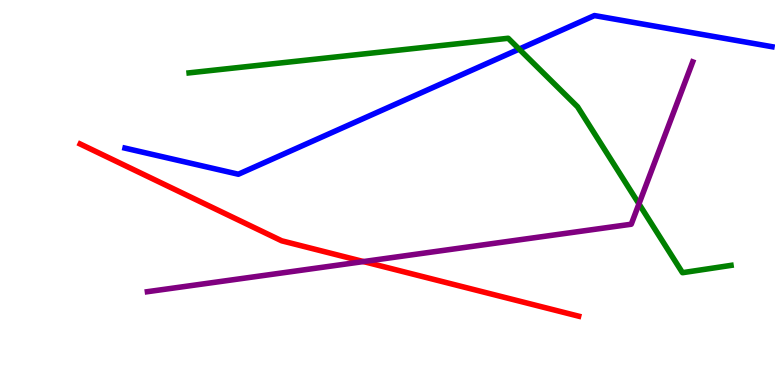[{'lines': ['blue', 'red'], 'intersections': []}, {'lines': ['green', 'red'], 'intersections': []}, {'lines': ['purple', 'red'], 'intersections': [{'x': 4.69, 'y': 3.21}]}, {'lines': ['blue', 'green'], 'intersections': [{'x': 6.7, 'y': 8.72}]}, {'lines': ['blue', 'purple'], 'intersections': []}, {'lines': ['green', 'purple'], 'intersections': [{'x': 8.24, 'y': 4.7}]}]